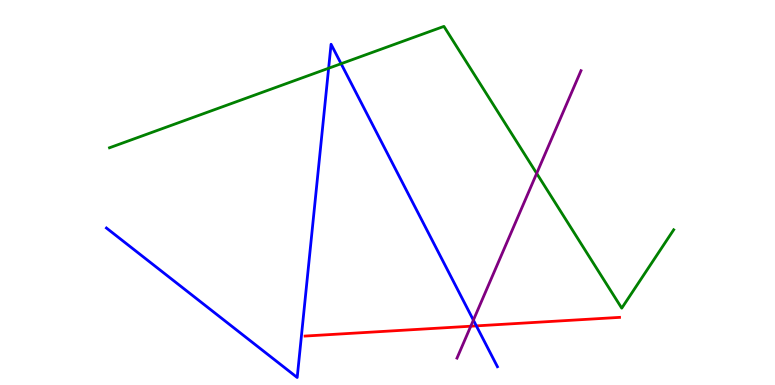[{'lines': ['blue', 'red'], 'intersections': [{'x': 6.15, 'y': 1.54}]}, {'lines': ['green', 'red'], 'intersections': []}, {'lines': ['purple', 'red'], 'intersections': [{'x': 6.07, 'y': 1.53}]}, {'lines': ['blue', 'green'], 'intersections': [{'x': 4.24, 'y': 8.23}, {'x': 4.4, 'y': 8.35}]}, {'lines': ['blue', 'purple'], 'intersections': [{'x': 6.11, 'y': 1.69}]}, {'lines': ['green', 'purple'], 'intersections': [{'x': 6.93, 'y': 5.5}]}]